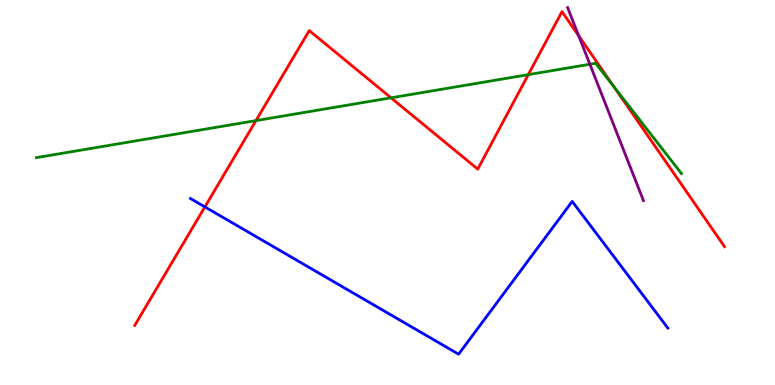[{'lines': ['blue', 'red'], 'intersections': [{'x': 2.64, 'y': 4.63}]}, {'lines': ['green', 'red'], 'intersections': [{'x': 3.3, 'y': 6.87}, {'x': 5.05, 'y': 7.46}, {'x': 6.82, 'y': 8.06}, {'x': 7.92, 'y': 7.74}]}, {'lines': ['purple', 'red'], 'intersections': [{'x': 7.47, 'y': 9.07}]}, {'lines': ['blue', 'green'], 'intersections': []}, {'lines': ['blue', 'purple'], 'intersections': []}, {'lines': ['green', 'purple'], 'intersections': [{'x': 7.61, 'y': 8.33}]}]